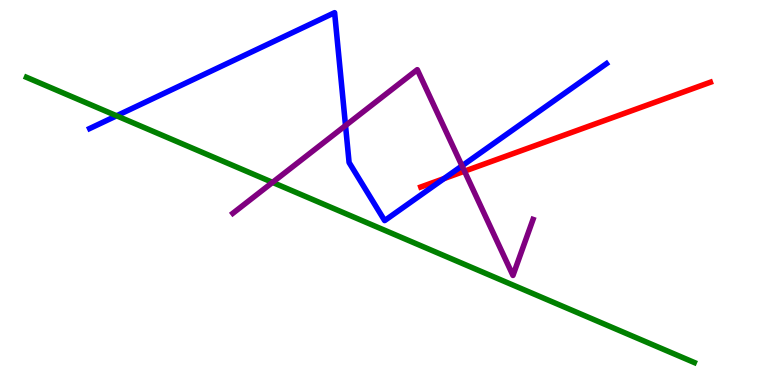[{'lines': ['blue', 'red'], 'intersections': [{'x': 5.73, 'y': 5.36}]}, {'lines': ['green', 'red'], 'intersections': []}, {'lines': ['purple', 'red'], 'intersections': [{'x': 5.99, 'y': 5.55}]}, {'lines': ['blue', 'green'], 'intersections': [{'x': 1.5, 'y': 6.99}]}, {'lines': ['blue', 'purple'], 'intersections': [{'x': 4.46, 'y': 6.74}, {'x': 5.96, 'y': 5.69}]}, {'lines': ['green', 'purple'], 'intersections': [{'x': 3.52, 'y': 5.26}]}]